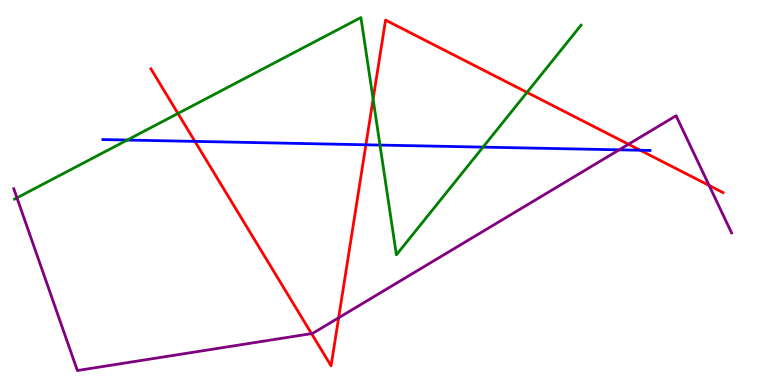[{'lines': ['blue', 'red'], 'intersections': [{'x': 2.52, 'y': 6.33}, {'x': 4.72, 'y': 6.24}, {'x': 8.26, 'y': 6.1}]}, {'lines': ['green', 'red'], 'intersections': [{'x': 2.3, 'y': 7.05}, {'x': 4.81, 'y': 7.43}, {'x': 6.8, 'y': 7.6}]}, {'lines': ['purple', 'red'], 'intersections': [{'x': 4.02, 'y': 1.33}, {'x': 4.37, 'y': 1.75}, {'x': 8.11, 'y': 6.25}, {'x': 9.15, 'y': 5.18}]}, {'lines': ['blue', 'green'], 'intersections': [{'x': 1.64, 'y': 6.36}, {'x': 4.9, 'y': 6.23}, {'x': 6.23, 'y': 6.18}]}, {'lines': ['blue', 'purple'], 'intersections': [{'x': 7.99, 'y': 6.11}]}, {'lines': ['green', 'purple'], 'intersections': [{'x': 0.219, 'y': 4.86}]}]